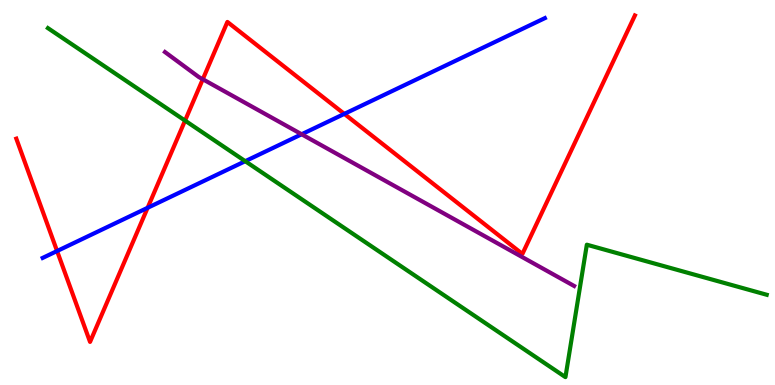[{'lines': ['blue', 'red'], 'intersections': [{'x': 0.737, 'y': 3.48}, {'x': 1.9, 'y': 4.6}, {'x': 4.44, 'y': 7.04}]}, {'lines': ['green', 'red'], 'intersections': [{'x': 2.39, 'y': 6.87}]}, {'lines': ['purple', 'red'], 'intersections': [{'x': 2.62, 'y': 7.94}]}, {'lines': ['blue', 'green'], 'intersections': [{'x': 3.16, 'y': 5.81}]}, {'lines': ['blue', 'purple'], 'intersections': [{'x': 3.89, 'y': 6.51}]}, {'lines': ['green', 'purple'], 'intersections': []}]